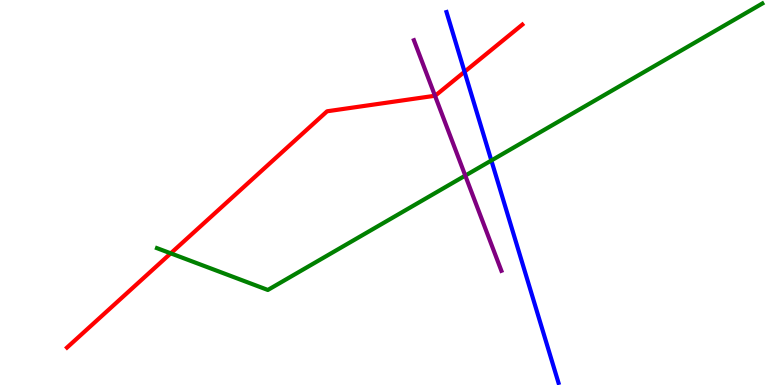[{'lines': ['blue', 'red'], 'intersections': [{'x': 5.99, 'y': 8.14}]}, {'lines': ['green', 'red'], 'intersections': [{'x': 2.2, 'y': 3.42}]}, {'lines': ['purple', 'red'], 'intersections': [{'x': 5.61, 'y': 7.51}]}, {'lines': ['blue', 'green'], 'intersections': [{'x': 6.34, 'y': 5.83}]}, {'lines': ['blue', 'purple'], 'intersections': []}, {'lines': ['green', 'purple'], 'intersections': [{'x': 6.0, 'y': 5.44}]}]